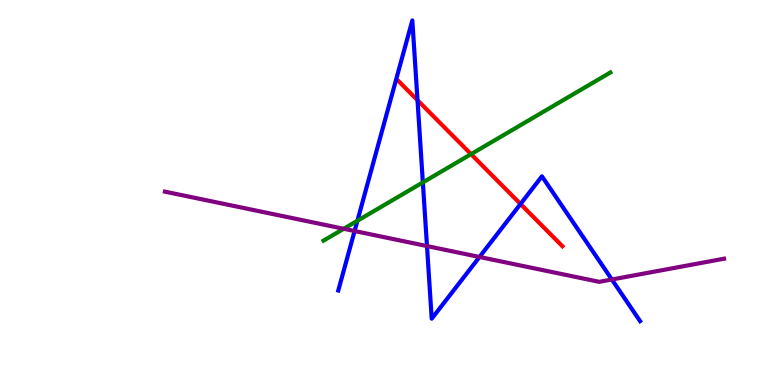[{'lines': ['blue', 'red'], 'intersections': [{'x': 5.39, 'y': 7.4}, {'x': 6.72, 'y': 4.7}]}, {'lines': ['green', 'red'], 'intersections': [{'x': 6.08, 'y': 6.0}]}, {'lines': ['purple', 'red'], 'intersections': []}, {'lines': ['blue', 'green'], 'intersections': [{'x': 4.61, 'y': 4.27}, {'x': 5.46, 'y': 5.26}]}, {'lines': ['blue', 'purple'], 'intersections': [{'x': 4.58, 'y': 4.0}, {'x': 5.51, 'y': 3.61}, {'x': 6.19, 'y': 3.33}, {'x': 7.9, 'y': 2.74}]}, {'lines': ['green', 'purple'], 'intersections': [{'x': 4.44, 'y': 4.06}]}]